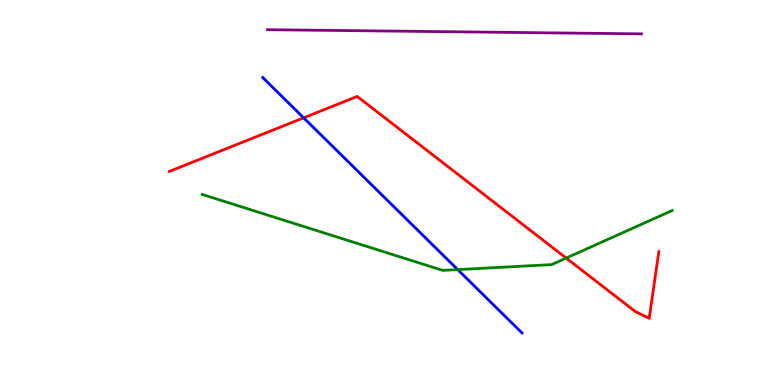[{'lines': ['blue', 'red'], 'intersections': [{'x': 3.92, 'y': 6.94}]}, {'lines': ['green', 'red'], 'intersections': [{'x': 7.31, 'y': 3.3}]}, {'lines': ['purple', 'red'], 'intersections': []}, {'lines': ['blue', 'green'], 'intersections': [{'x': 5.91, 'y': 3.0}]}, {'lines': ['blue', 'purple'], 'intersections': []}, {'lines': ['green', 'purple'], 'intersections': []}]